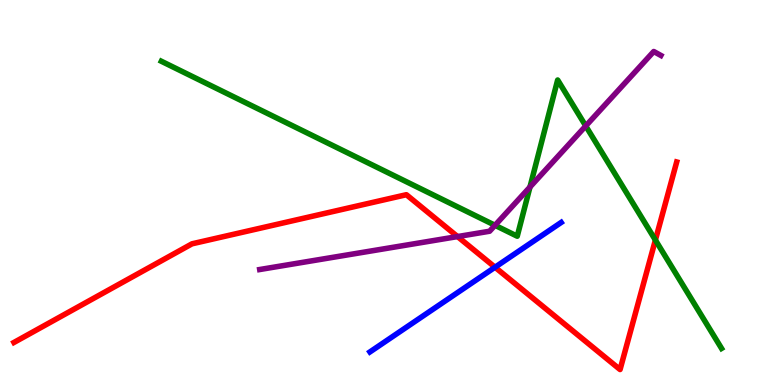[{'lines': ['blue', 'red'], 'intersections': [{'x': 6.39, 'y': 3.06}]}, {'lines': ['green', 'red'], 'intersections': [{'x': 8.46, 'y': 3.76}]}, {'lines': ['purple', 'red'], 'intersections': [{'x': 5.9, 'y': 3.86}]}, {'lines': ['blue', 'green'], 'intersections': []}, {'lines': ['blue', 'purple'], 'intersections': []}, {'lines': ['green', 'purple'], 'intersections': [{'x': 6.39, 'y': 4.15}, {'x': 6.84, 'y': 5.14}, {'x': 7.56, 'y': 6.73}]}]